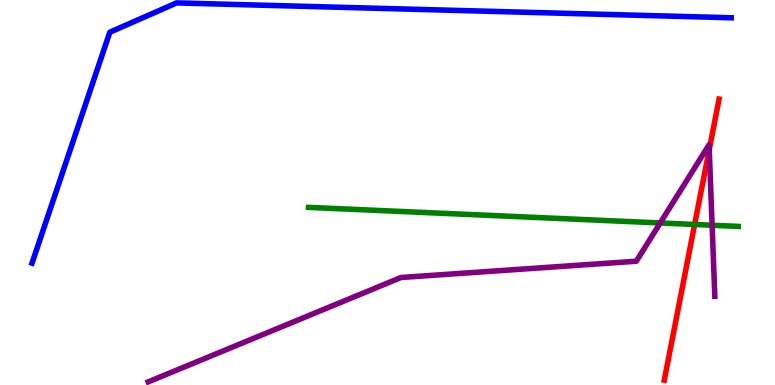[{'lines': ['blue', 'red'], 'intersections': []}, {'lines': ['green', 'red'], 'intersections': [{'x': 8.96, 'y': 4.17}]}, {'lines': ['purple', 'red'], 'intersections': [{'x': 9.15, 'y': 6.11}]}, {'lines': ['blue', 'green'], 'intersections': []}, {'lines': ['blue', 'purple'], 'intersections': []}, {'lines': ['green', 'purple'], 'intersections': [{'x': 8.52, 'y': 4.21}, {'x': 9.19, 'y': 4.15}]}]